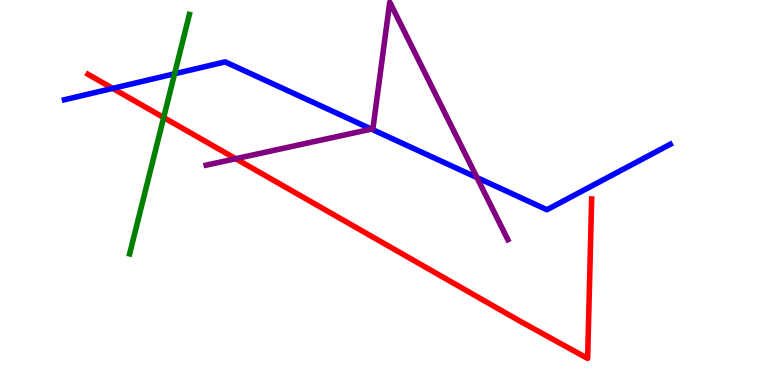[{'lines': ['blue', 'red'], 'intersections': [{'x': 1.45, 'y': 7.7}]}, {'lines': ['green', 'red'], 'intersections': [{'x': 2.11, 'y': 6.95}]}, {'lines': ['purple', 'red'], 'intersections': [{'x': 3.04, 'y': 5.88}]}, {'lines': ['blue', 'green'], 'intersections': [{'x': 2.25, 'y': 8.08}]}, {'lines': ['blue', 'purple'], 'intersections': [{'x': 4.79, 'y': 6.65}, {'x': 6.15, 'y': 5.39}]}, {'lines': ['green', 'purple'], 'intersections': []}]